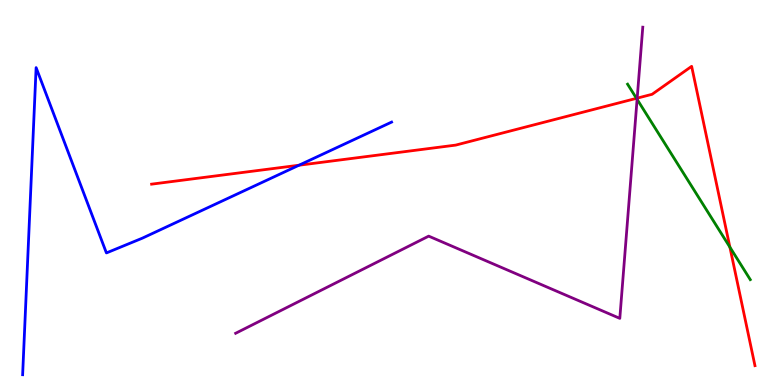[{'lines': ['blue', 'red'], 'intersections': [{'x': 3.86, 'y': 5.71}]}, {'lines': ['green', 'red'], 'intersections': [{'x': 8.21, 'y': 7.45}, {'x': 9.42, 'y': 3.58}]}, {'lines': ['purple', 'red'], 'intersections': [{'x': 8.22, 'y': 7.45}]}, {'lines': ['blue', 'green'], 'intersections': []}, {'lines': ['blue', 'purple'], 'intersections': []}, {'lines': ['green', 'purple'], 'intersections': [{'x': 8.22, 'y': 7.42}]}]